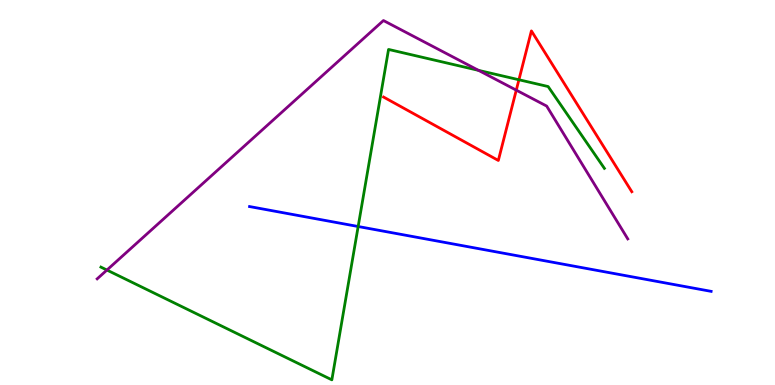[{'lines': ['blue', 'red'], 'intersections': []}, {'lines': ['green', 'red'], 'intersections': [{'x': 6.7, 'y': 7.93}]}, {'lines': ['purple', 'red'], 'intersections': [{'x': 6.66, 'y': 7.66}]}, {'lines': ['blue', 'green'], 'intersections': [{'x': 4.62, 'y': 4.12}]}, {'lines': ['blue', 'purple'], 'intersections': []}, {'lines': ['green', 'purple'], 'intersections': [{'x': 1.38, 'y': 2.99}, {'x': 6.17, 'y': 8.17}]}]